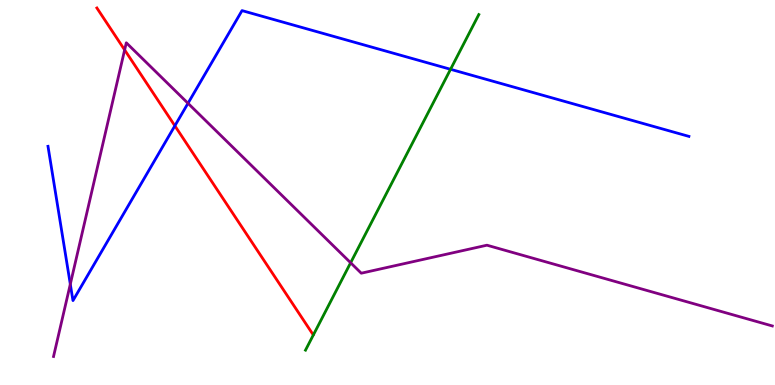[{'lines': ['blue', 'red'], 'intersections': [{'x': 2.26, 'y': 6.73}]}, {'lines': ['green', 'red'], 'intersections': []}, {'lines': ['purple', 'red'], 'intersections': [{'x': 1.61, 'y': 8.7}]}, {'lines': ['blue', 'green'], 'intersections': [{'x': 5.81, 'y': 8.2}]}, {'lines': ['blue', 'purple'], 'intersections': [{'x': 0.907, 'y': 2.62}, {'x': 2.43, 'y': 7.32}]}, {'lines': ['green', 'purple'], 'intersections': [{'x': 4.52, 'y': 3.17}]}]